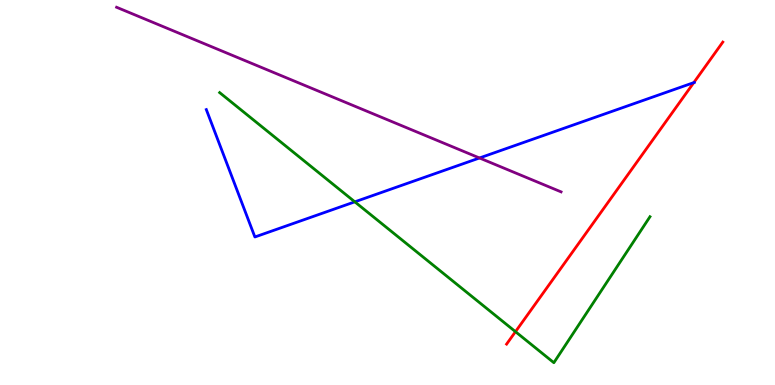[{'lines': ['blue', 'red'], 'intersections': [{'x': 8.95, 'y': 7.85}]}, {'lines': ['green', 'red'], 'intersections': [{'x': 6.65, 'y': 1.38}]}, {'lines': ['purple', 'red'], 'intersections': []}, {'lines': ['blue', 'green'], 'intersections': [{'x': 4.58, 'y': 4.76}]}, {'lines': ['blue', 'purple'], 'intersections': [{'x': 6.19, 'y': 5.9}]}, {'lines': ['green', 'purple'], 'intersections': []}]